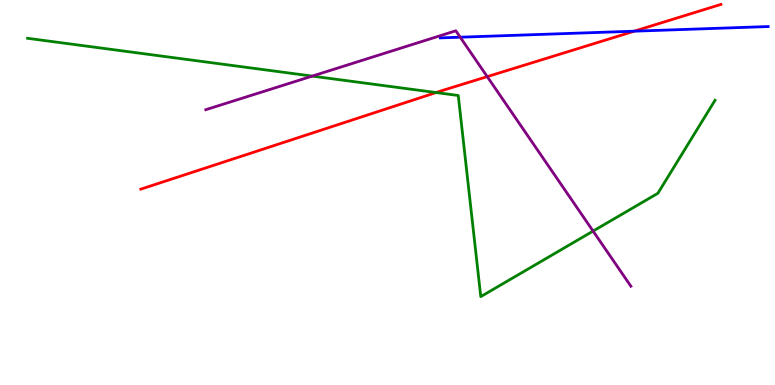[{'lines': ['blue', 'red'], 'intersections': [{'x': 8.18, 'y': 9.19}]}, {'lines': ['green', 'red'], 'intersections': [{'x': 5.63, 'y': 7.6}]}, {'lines': ['purple', 'red'], 'intersections': [{'x': 6.29, 'y': 8.01}]}, {'lines': ['blue', 'green'], 'intersections': []}, {'lines': ['blue', 'purple'], 'intersections': [{'x': 5.94, 'y': 9.03}]}, {'lines': ['green', 'purple'], 'intersections': [{'x': 4.03, 'y': 8.02}, {'x': 7.65, 'y': 4.0}]}]